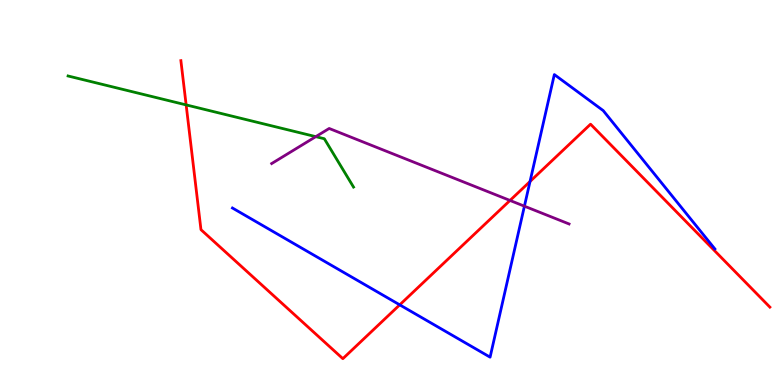[{'lines': ['blue', 'red'], 'intersections': [{'x': 5.16, 'y': 2.08}, {'x': 6.84, 'y': 5.29}]}, {'lines': ['green', 'red'], 'intersections': [{'x': 2.4, 'y': 7.28}]}, {'lines': ['purple', 'red'], 'intersections': [{'x': 6.58, 'y': 4.79}]}, {'lines': ['blue', 'green'], 'intersections': []}, {'lines': ['blue', 'purple'], 'intersections': [{'x': 6.77, 'y': 4.64}]}, {'lines': ['green', 'purple'], 'intersections': [{'x': 4.07, 'y': 6.45}]}]